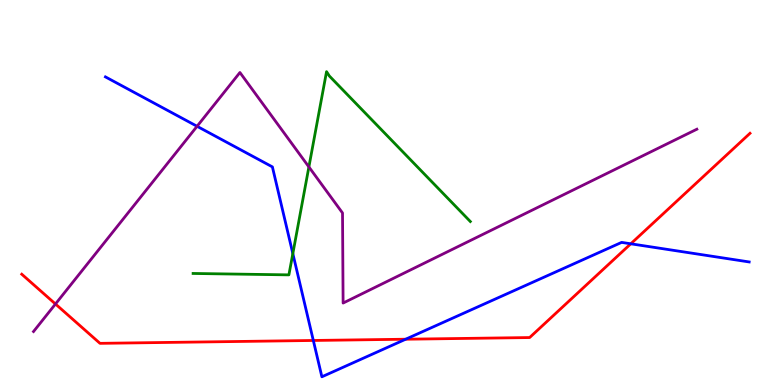[{'lines': ['blue', 'red'], 'intersections': [{'x': 4.04, 'y': 1.16}, {'x': 5.23, 'y': 1.19}, {'x': 8.14, 'y': 3.67}]}, {'lines': ['green', 'red'], 'intersections': []}, {'lines': ['purple', 'red'], 'intersections': [{'x': 0.716, 'y': 2.1}]}, {'lines': ['blue', 'green'], 'intersections': [{'x': 3.78, 'y': 3.41}]}, {'lines': ['blue', 'purple'], 'intersections': [{'x': 2.54, 'y': 6.72}]}, {'lines': ['green', 'purple'], 'intersections': [{'x': 3.99, 'y': 5.66}]}]